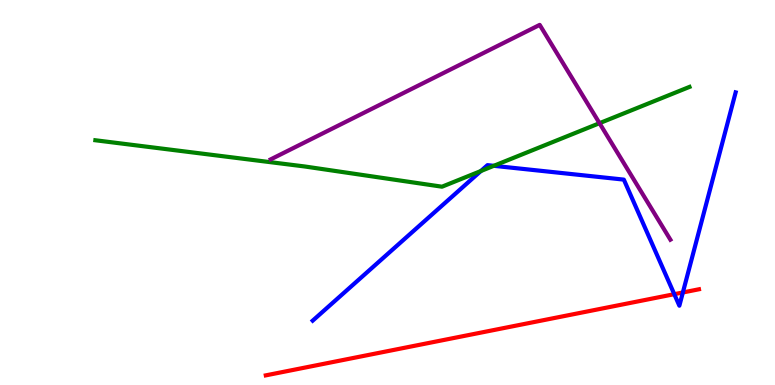[{'lines': ['blue', 'red'], 'intersections': [{'x': 8.7, 'y': 2.36}, {'x': 8.81, 'y': 2.4}]}, {'lines': ['green', 'red'], 'intersections': []}, {'lines': ['purple', 'red'], 'intersections': []}, {'lines': ['blue', 'green'], 'intersections': [{'x': 6.2, 'y': 5.56}, {'x': 6.37, 'y': 5.69}]}, {'lines': ['blue', 'purple'], 'intersections': []}, {'lines': ['green', 'purple'], 'intersections': [{'x': 7.74, 'y': 6.8}]}]